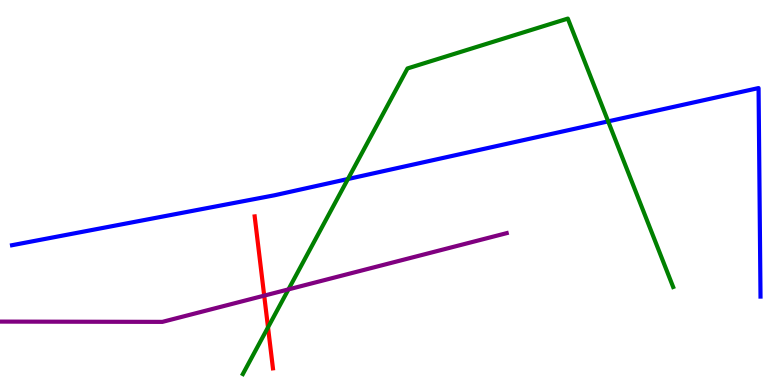[{'lines': ['blue', 'red'], 'intersections': []}, {'lines': ['green', 'red'], 'intersections': [{'x': 3.46, 'y': 1.5}]}, {'lines': ['purple', 'red'], 'intersections': [{'x': 3.41, 'y': 2.32}]}, {'lines': ['blue', 'green'], 'intersections': [{'x': 4.49, 'y': 5.35}, {'x': 7.85, 'y': 6.85}]}, {'lines': ['blue', 'purple'], 'intersections': []}, {'lines': ['green', 'purple'], 'intersections': [{'x': 3.72, 'y': 2.48}]}]